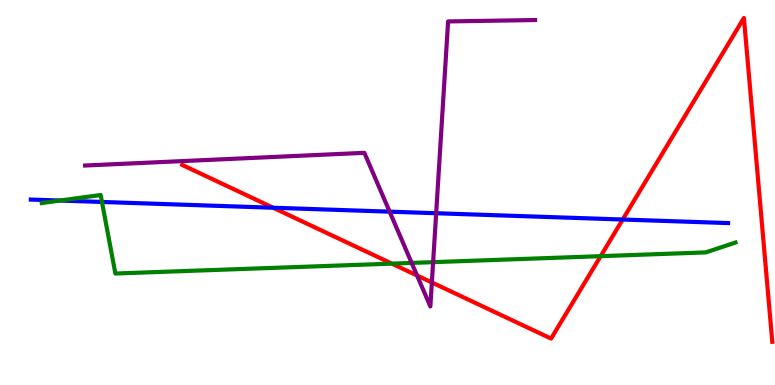[{'lines': ['blue', 'red'], 'intersections': [{'x': 3.52, 'y': 4.6}, {'x': 8.03, 'y': 4.3}]}, {'lines': ['green', 'red'], 'intersections': [{'x': 5.06, 'y': 3.15}, {'x': 7.75, 'y': 3.35}]}, {'lines': ['purple', 'red'], 'intersections': [{'x': 5.38, 'y': 2.84}, {'x': 5.57, 'y': 2.66}]}, {'lines': ['blue', 'green'], 'intersections': [{'x': 0.775, 'y': 4.79}, {'x': 1.32, 'y': 4.75}]}, {'lines': ['blue', 'purple'], 'intersections': [{'x': 5.03, 'y': 4.5}, {'x': 5.63, 'y': 4.46}]}, {'lines': ['green', 'purple'], 'intersections': [{'x': 5.31, 'y': 3.17}, {'x': 5.59, 'y': 3.19}]}]